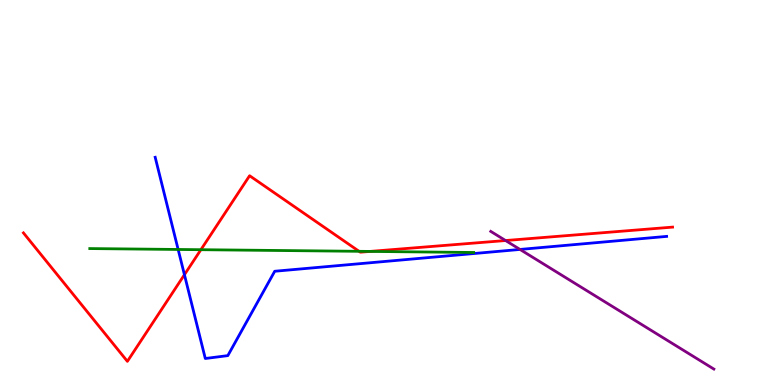[{'lines': ['blue', 'red'], 'intersections': [{'x': 2.38, 'y': 2.86}]}, {'lines': ['green', 'red'], 'intersections': [{'x': 2.59, 'y': 3.51}, {'x': 4.63, 'y': 3.47}, {'x': 4.77, 'y': 3.47}]}, {'lines': ['purple', 'red'], 'intersections': [{'x': 6.52, 'y': 3.75}]}, {'lines': ['blue', 'green'], 'intersections': [{'x': 2.3, 'y': 3.52}]}, {'lines': ['blue', 'purple'], 'intersections': [{'x': 6.71, 'y': 3.52}]}, {'lines': ['green', 'purple'], 'intersections': []}]